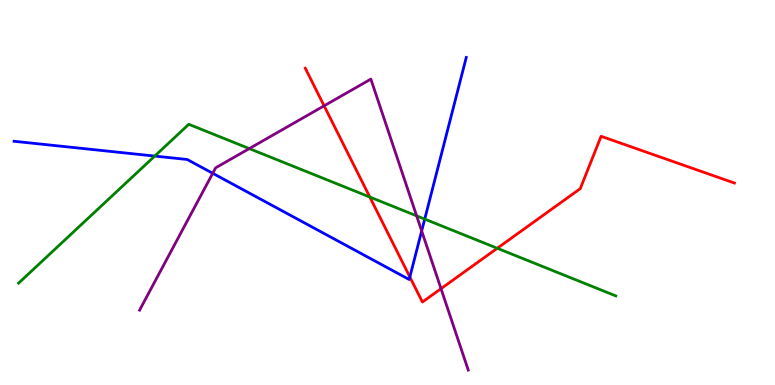[{'lines': ['blue', 'red'], 'intersections': [{'x': 5.29, 'y': 2.81}]}, {'lines': ['green', 'red'], 'intersections': [{'x': 4.77, 'y': 4.88}, {'x': 6.42, 'y': 3.55}]}, {'lines': ['purple', 'red'], 'intersections': [{'x': 4.18, 'y': 7.25}, {'x': 5.69, 'y': 2.5}]}, {'lines': ['blue', 'green'], 'intersections': [{'x': 2.0, 'y': 5.95}, {'x': 5.48, 'y': 4.31}]}, {'lines': ['blue', 'purple'], 'intersections': [{'x': 2.74, 'y': 5.5}, {'x': 5.44, 'y': 4.0}]}, {'lines': ['green', 'purple'], 'intersections': [{'x': 3.22, 'y': 6.14}, {'x': 5.38, 'y': 4.39}]}]